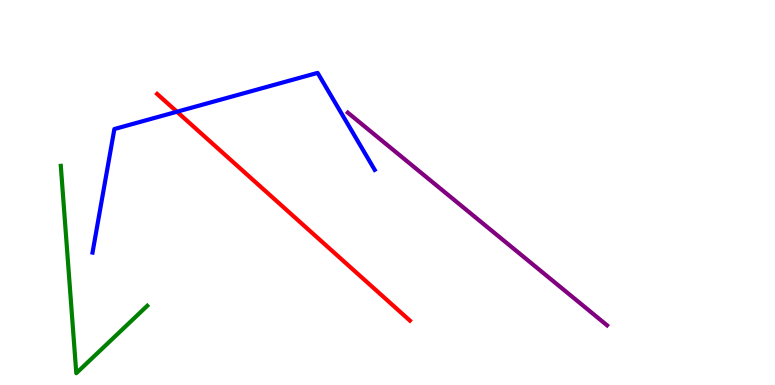[{'lines': ['blue', 'red'], 'intersections': [{'x': 2.28, 'y': 7.1}]}, {'lines': ['green', 'red'], 'intersections': []}, {'lines': ['purple', 'red'], 'intersections': []}, {'lines': ['blue', 'green'], 'intersections': []}, {'lines': ['blue', 'purple'], 'intersections': []}, {'lines': ['green', 'purple'], 'intersections': []}]